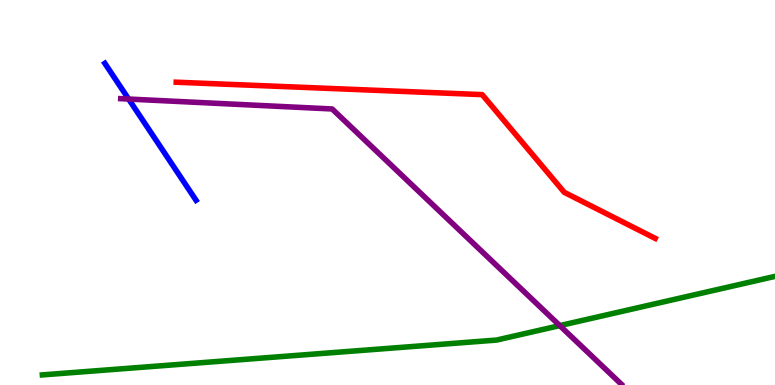[{'lines': ['blue', 'red'], 'intersections': []}, {'lines': ['green', 'red'], 'intersections': []}, {'lines': ['purple', 'red'], 'intersections': []}, {'lines': ['blue', 'green'], 'intersections': []}, {'lines': ['blue', 'purple'], 'intersections': [{'x': 1.66, 'y': 7.43}]}, {'lines': ['green', 'purple'], 'intersections': [{'x': 7.22, 'y': 1.54}]}]